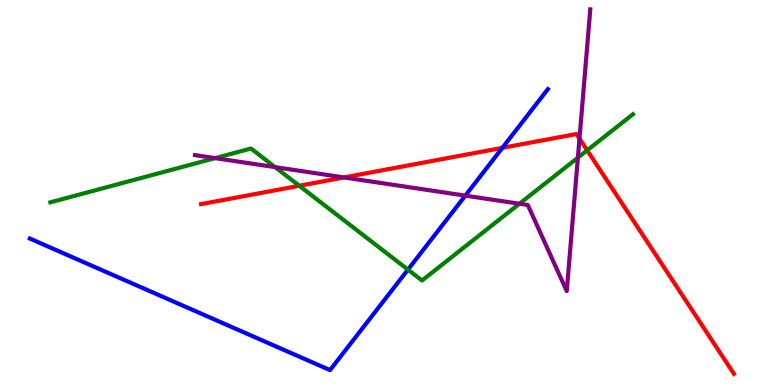[{'lines': ['blue', 'red'], 'intersections': [{'x': 6.48, 'y': 6.16}]}, {'lines': ['green', 'red'], 'intersections': [{'x': 3.86, 'y': 5.17}, {'x': 7.58, 'y': 6.1}]}, {'lines': ['purple', 'red'], 'intersections': [{'x': 4.44, 'y': 5.39}, {'x': 7.48, 'y': 6.4}]}, {'lines': ['blue', 'green'], 'intersections': [{'x': 5.26, 'y': 3.0}]}, {'lines': ['blue', 'purple'], 'intersections': [{'x': 6.0, 'y': 4.92}]}, {'lines': ['green', 'purple'], 'intersections': [{'x': 2.78, 'y': 5.89}, {'x': 3.55, 'y': 5.66}, {'x': 6.7, 'y': 4.71}, {'x': 7.46, 'y': 5.91}]}]